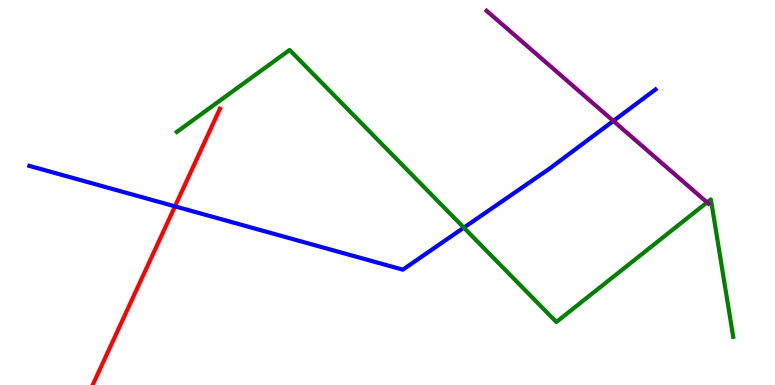[{'lines': ['blue', 'red'], 'intersections': [{'x': 2.26, 'y': 4.64}]}, {'lines': ['green', 'red'], 'intersections': []}, {'lines': ['purple', 'red'], 'intersections': []}, {'lines': ['blue', 'green'], 'intersections': [{'x': 5.98, 'y': 4.09}]}, {'lines': ['blue', 'purple'], 'intersections': [{'x': 7.91, 'y': 6.86}]}, {'lines': ['green', 'purple'], 'intersections': [{'x': 9.12, 'y': 4.74}]}]